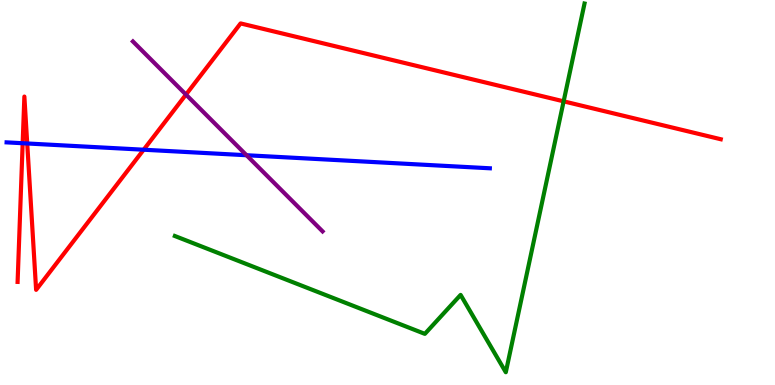[{'lines': ['blue', 'red'], 'intersections': [{'x': 0.292, 'y': 6.28}, {'x': 0.351, 'y': 6.27}, {'x': 1.85, 'y': 6.11}]}, {'lines': ['green', 'red'], 'intersections': [{'x': 7.27, 'y': 7.37}]}, {'lines': ['purple', 'red'], 'intersections': [{'x': 2.4, 'y': 7.54}]}, {'lines': ['blue', 'green'], 'intersections': []}, {'lines': ['blue', 'purple'], 'intersections': [{'x': 3.18, 'y': 5.97}]}, {'lines': ['green', 'purple'], 'intersections': []}]